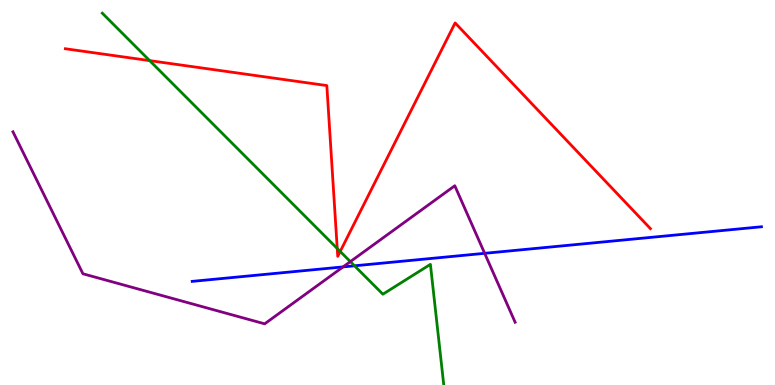[{'lines': ['blue', 'red'], 'intersections': []}, {'lines': ['green', 'red'], 'intersections': [{'x': 1.93, 'y': 8.43}, {'x': 4.35, 'y': 3.55}, {'x': 4.39, 'y': 3.47}]}, {'lines': ['purple', 'red'], 'intersections': []}, {'lines': ['blue', 'green'], 'intersections': [{'x': 4.57, 'y': 3.1}]}, {'lines': ['blue', 'purple'], 'intersections': [{'x': 4.43, 'y': 3.07}, {'x': 6.25, 'y': 3.42}]}, {'lines': ['green', 'purple'], 'intersections': [{'x': 4.52, 'y': 3.2}]}]